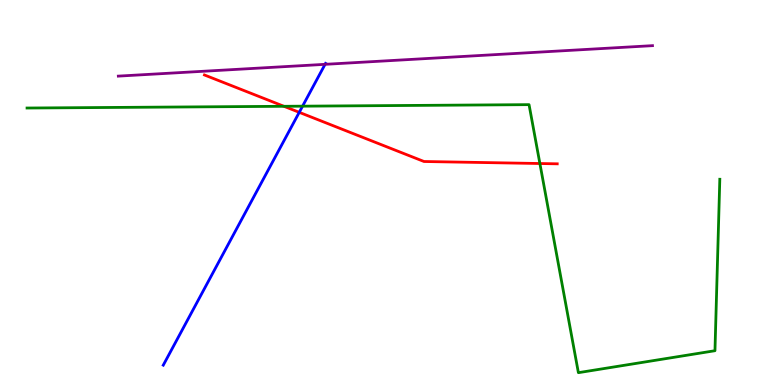[{'lines': ['blue', 'red'], 'intersections': [{'x': 3.86, 'y': 7.08}]}, {'lines': ['green', 'red'], 'intersections': [{'x': 3.66, 'y': 7.24}, {'x': 6.97, 'y': 5.75}]}, {'lines': ['purple', 'red'], 'intersections': []}, {'lines': ['blue', 'green'], 'intersections': [{'x': 3.9, 'y': 7.24}]}, {'lines': ['blue', 'purple'], 'intersections': [{'x': 4.19, 'y': 8.33}]}, {'lines': ['green', 'purple'], 'intersections': []}]